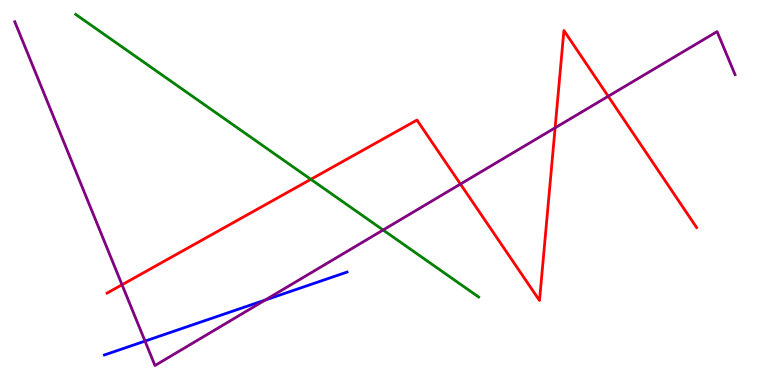[{'lines': ['blue', 'red'], 'intersections': []}, {'lines': ['green', 'red'], 'intersections': [{'x': 4.01, 'y': 5.34}]}, {'lines': ['purple', 'red'], 'intersections': [{'x': 1.57, 'y': 2.6}, {'x': 5.94, 'y': 5.22}, {'x': 7.16, 'y': 6.68}, {'x': 7.85, 'y': 7.5}]}, {'lines': ['blue', 'green'], 'intersections': []}, {'lines': ['blue', 'purple'], 'intersections': [{'x': 1.87, 'y': 1.14}, {'x': 3.42, 'y': 2.21}]}, {'lines': ['green', 'purple'], 'intersections': [{'x': 4.94, 'y': 4.03}]}]